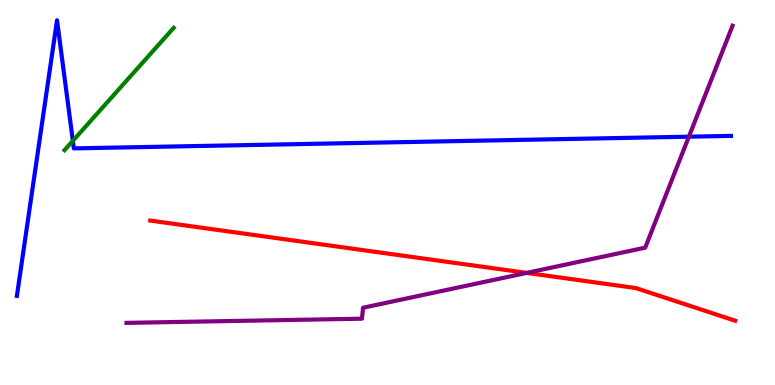[{'lines': ['blue', 'red'], 'intersections': []}, {'lines': ['green', 'red'], 'intersections': []}, {'lines': ['purple', 'red'], 'intersections': [{'x': 6.8, 'y': 2.91}]}, {'lines': ['blue', 'green'], 'intersections': [{'x': 0.94, 'y': 6.34}]}, {'lines': ['blue', 'purple'], 'intersections': [{'x': 8.89, 'y': 6.45}]}, {'lines': ['green', 'purple'], 'intersections': []}]